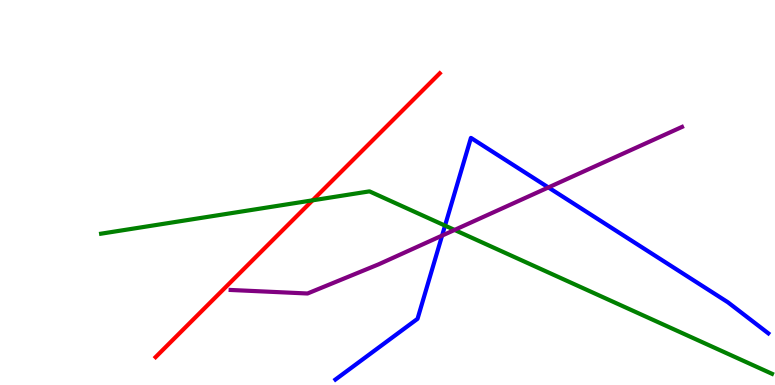[{'lines': ['blue', 'red'], 'intersections': []}, {'lines': ['green', 'red'], 'intersections': [{'x': 4.03, 'y': 4.8}]}, {'lines': ['purple', 'red'], 'intersections': []}, {'lines': ['blue', 'green'], 'intersections': [{'x': 5.74, 'y': 4.14}]}, {'lines': ['blue', 'purple'], 'intersections': [{'x': 5.7, 'y': 3.88}, {'x': 7.08, 'y': 5.13}]}, {'lines': ['green', 'purple'], 'intersections': [{'x': 5.87, 'y': 4.03}]}]